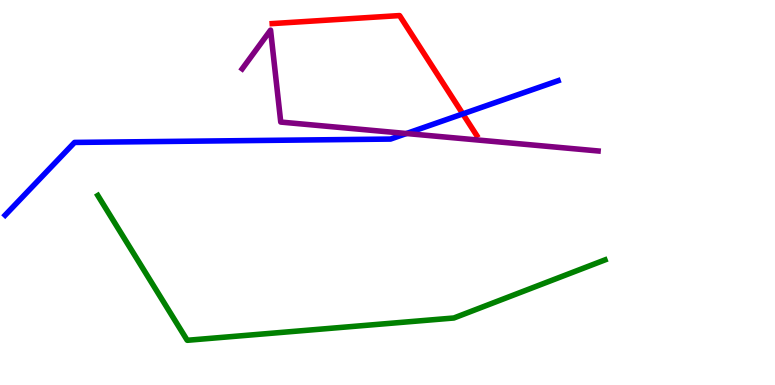[{'lines': ['blue', 'red'], 'intersections': [{'x': 5.97, 'y': 7.04}]}, {'lines': ['green', 'red'], 'intersections': []}, {'lines': ['purple', 'red'], 'intersections': []}, {'lines': ['blue', 'green'], 'intersections': []}, {'lines': ['blue', 'purple'], 'intersections': [{'x': 5.24, 'y': 6.53}]}, {'lines': ['green', 'purple'], 'intersections': []}]